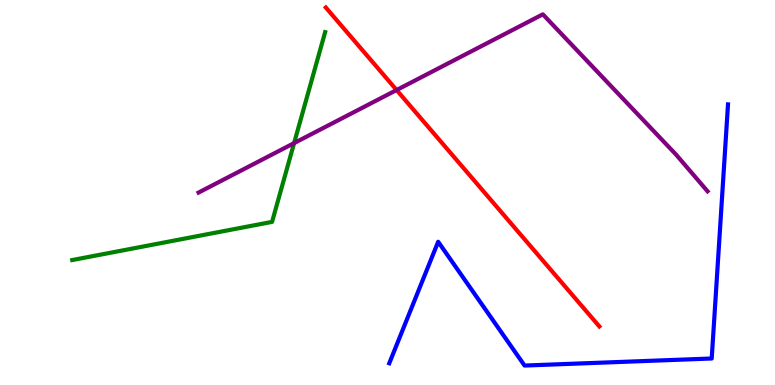[{'lines': ['blue', 'red'], 'intersections': []}, {'lines': ['green', 'red'], 'intersections': []}, {'lines': ['purple', 'red'], 'intersections': [{'x': 5.12, 'y': 7.66}]}, {'lines': ['blue', 'green'], 'intersections': []}, {'lines': ['blue', 'purple'], 'intersections': []}, {'lines': ['green', 'purple'], 'intersections': [{'x': 3.79, 'y': 6.28}]}]